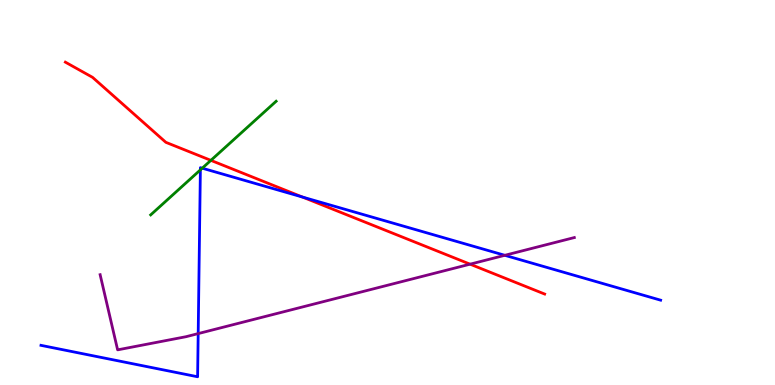[{'lines': ['blue', 'red'], 'intersections': [{'x': 3.9, 'y': 4.88}]}, {'lines': ['green', 'red'], 'intersections': [{'x': 2.72, 'y': 5.83}]}, {'lines': ['purple', 'red'], 'intersections': [{'x': 6.07, 'y': 3.14}]}, {'lines': ['blue', 'green'], 'intersections': [{'x': 2.59, 'y': 5.59}, {'x': 2.61, 'y': 5.63}]}, {'lines': ['blue', 'purple'], 'intersections': [{'x': 2.56, 'y': 1.34}, {'x': 6.51, 'y': 3.37}]}, {'lines': ['green', 'purple'], 'intersections': []}]